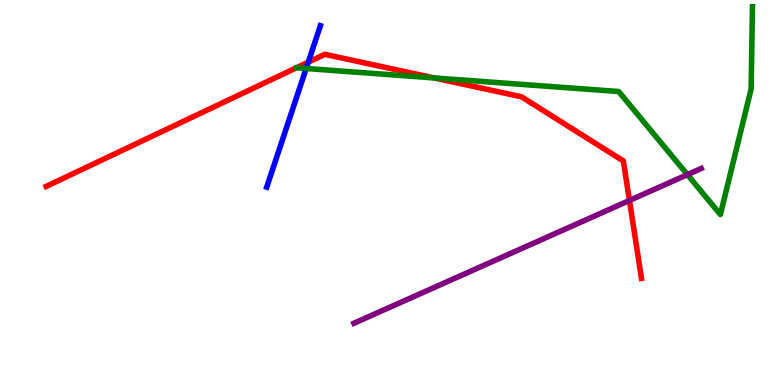[{'lines': ['blue', 'red'], 'intersections': [{'x': 3.98, 'y': 8.39}]}, {'lines': ['green', 'red'], 'intersections': [{'x': 5.6, 'y': 7.98}]}, {'lines': ['purple', 'red'], 'intersections': [{'x': 8.12, 'y': 4.79}]}, {'lines': ['blue', 'green'], 'intersections': [{'x': 3.95, 'y': 8.22}]}, {'lines': ['blue', 'purple'], 'intersections': []}, {'lines': ['green', 'purple'], 'intersections': [{'x': 8.87, 'y': 5.46}]}]